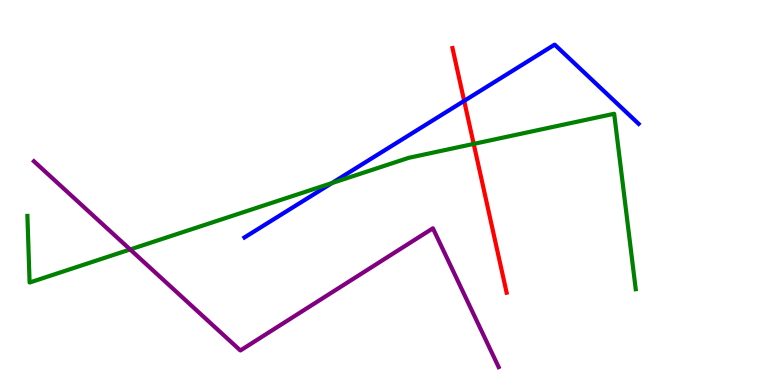[{'lines': ['blue', 'red'], 'intersections': [{'x': 5.99, 'y': 7.38}]}, {'lines': ['green', 'red'], 'intersections': [{'x': 6.11, 'y': 6.26}]}, {'lines': ['purple', 'red'], 'intersections': []}, {'lines': ['blue', 'green'], 'intersections': [{'x': 4.28, 'y': 5.24}]}, {'lines': ['blue', 'purple'], 'intersections': []}, {'lines': ['green', 'purple'], 'intersections': [{'x': 1.68, 'y': 3.52}]}]